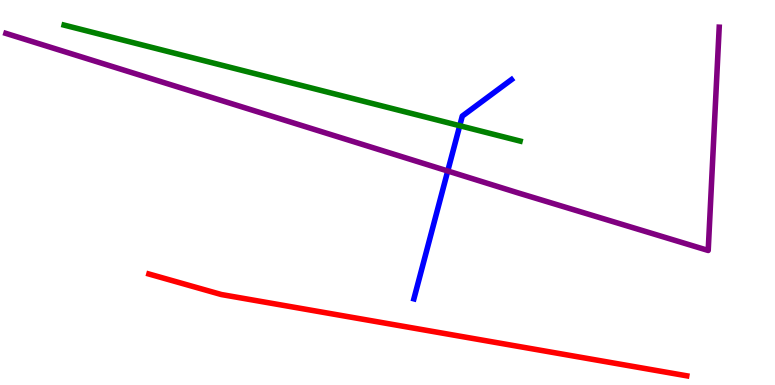[{'lines': ['blue', 'red'], 'intersections': []}, {'lines': ['green', 'red'], 'intersections': []}, {'lines': ['purple', 'red'], 'intersections': []}, {'lines': ['blue', 'green'], 'intersections': [{'x': 5.93, 'y': 6.73}]}, {'lines': ['blue', 'purple'], 'intersections': [{'x': 5.78, 'y': 5.56}]}, {'lines': ['green', 'purple'], 'intersections': []}]